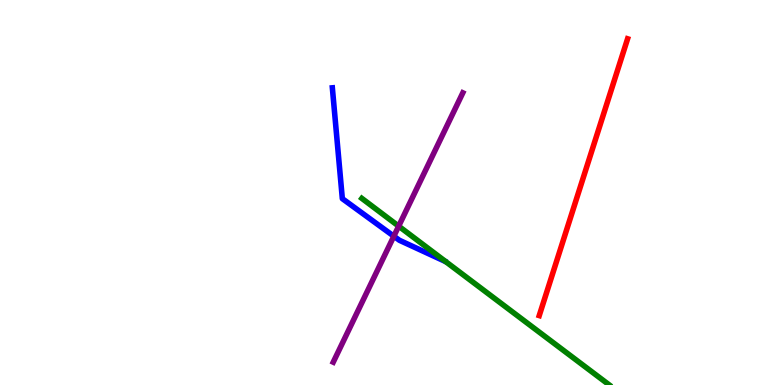[{'lines': ['blue', 'red'], 'intersections': []}, {'lines': ['green', 'red'], 'intersections': []}, {'lines': ['purple', 'red'], 'intersections': []}, {'lines': ['blue', 'green'], 'intersections': []}, {'lines': ['blue', 'purple'], 'intersections': [{'x': 5.08, 'y': 3.86}]}, {'lines': ['green', 'purple'], 'intersections': [{'x': 5.14, 'y': 4.13}]}]